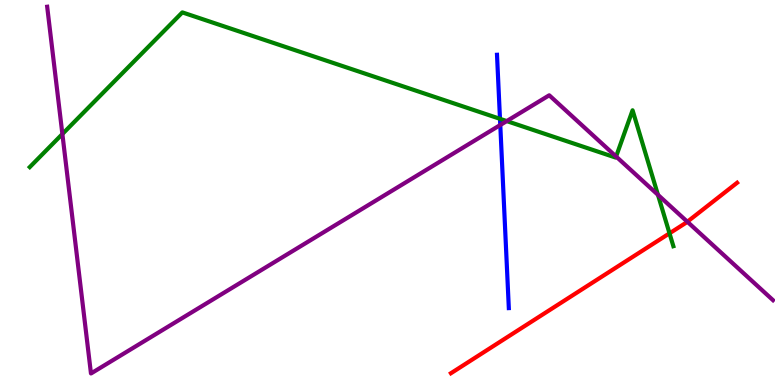[{'lines': ['blue', 'red'], 'intersections': []}, {'lines': ['green', 'red'], 'intersections': [{'x': 8.64, 'y': 3.94}]}, {'lines': ['purple', 'red'], 'intersections': [{'x': 8.87, 'y': 4.24}]}, {'lines': ['blue', 'green'], 'intersections': [{'x': 6.45, 'y': 6.91}]}, {'lines': ['blue', 'purple'], 'intersections': [{'x': 6.46, 'y': 6.75}]}, {'lines': ['green', 'purple'], 'intersections': [{'x': 0.805, 'y': 6.52}, {'x': 6.54, 'y': 6.86}, {'x': 7.95, 'y': 5.93}, {'x': 8.49, 'y': 4.94}]}]